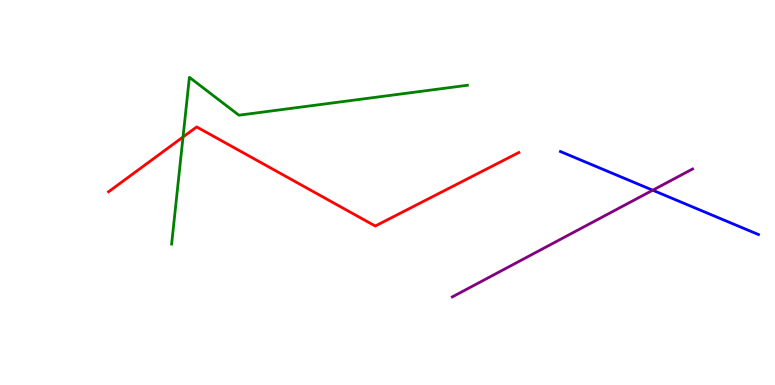[{'lines': ['blue', 'red'], 'intersections': []}, {'lines': ['green', 'red'], 'intersections': [{'x': 2.36, 'y': 6.44}]}, {'lines': ['purple', 'red'], 'intersections': []}, {'lines': ['blue', 'green'], 'intersections': []}, {'lines': ['blue', 'purple'], 'intersections': [{'x': 8.42, 'y': 5.06}]}, {'lines': ['green', 'purple'], 'intersections': []}]